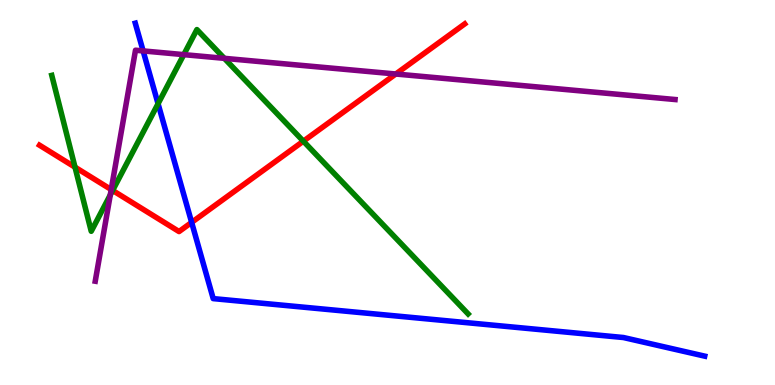[{'lines': ['blue', 'red'], 'intersections': [{'x': 2.47, 'y': 4.22}]}, {'lines': ['green', 'red'], 'intersections': [{'x': 0.968, 'y': 5.66}, {'x': 1.45, 'y': 5.05}, {'x': 3.91, 'y': 6.33}]}, {'lines': ['purple', 'red'], 'intersections': [{'x': 1.44, 'y': 5.08}, {'x': 5.11, 'y': 8.08}]}, {'lines': ['blue', 'green'], 'intersections': [{'x': 2.04, 'y': 7.31}]}, {'lines': ['blue', 'purple'], 'intersections': [{'x': 1.85, 'y': 8.68}]}, {'lines': ['green', 'purple'], 'intersections': [{'x': 1.42, 'y': 4.94}, {'x': 2.37, 'y': 8.58}, {'x': 2.89, 'y': 8.48}]}]